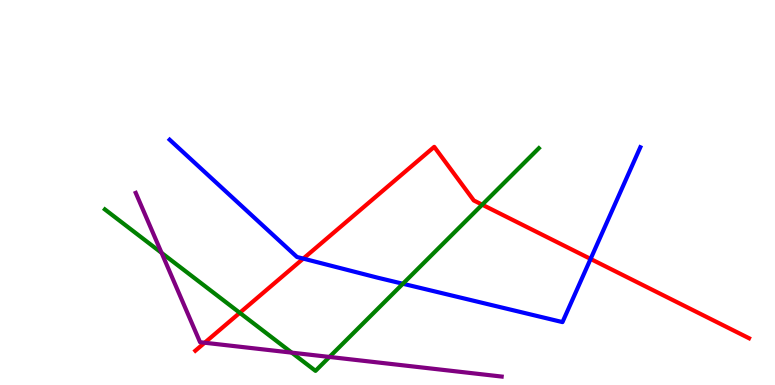[{'lines': ['blue', 'red'], 'intersections': [{'x': 3.91, 'y': 3.28}, {'x': 7.62, 'y': 3.27}]}, {'lines': ['green', 'red'], 'intersections': [{'x': 3.09, 'y': 1.88}, {'x': 6.22, 'y': 4.68}]}, {'lines': ['purple', 'red'], 'intersections': [{'x': 2.64, 'y': 1.1}]}, {'lines': ['blue', 'green'], 'intersections': [{'x': 5.2, 'y': 2.63}]}, {'lines': ['blue', 'purple'], 'intersections': []}, {'lines': ['green', 'purple'], 'intersections': [{'x': 2.08, 'y': 3.43}, {'x': 3.76, 'y': 0.84}, {'x': 4.25, 'y': 0.729}]}]